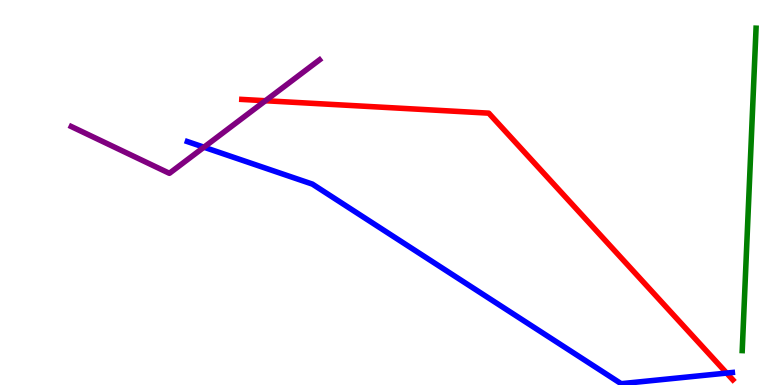[{'lines': ['blue', 'red'], 'intersections': [{'x': 9.38, 'y': 0.31}]}, {'lines': ['green', 'red'], 'intersections': []}, {'lines': ['purple', 'red'], 'intersections': [{'x': 3.42, 'y': 7.38}]}, {'lines': ['blue', 'green'], 'intersections': []}, {'lines': ['blue', 'purple'], 'intersections': [{'x': 2.63, 'y': 6.18}]}, {'lines': ['green', 'purple'], 'intersections': []}]